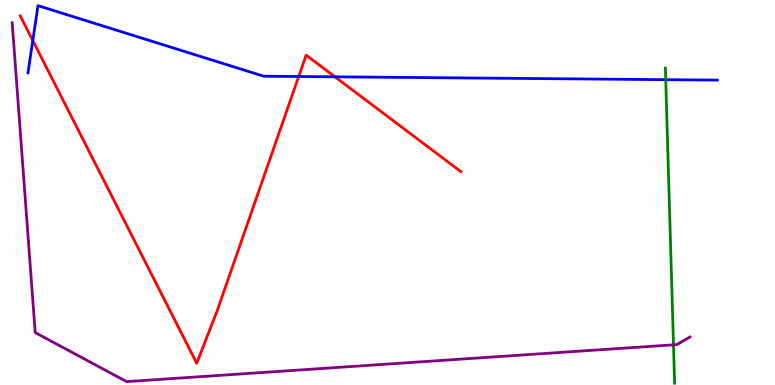[{'lines': ['blue', 'red'], 'intersections': [{'x': 0.423, 'y': 8.95}, {'x': 3.85, 'y': 8.01}, {'x': 4.32, 'y': 8.0}]}, {'lines': ['green', 'red'], 'intersections': []}, {'lines': ['purple', 'red'], 'intersections': []}, {'lines': ['blue', 'green'], 'intersections': [{'x': 8.59, 'y': 7.93}]}, {'lines': ['blue', 'purple'], 'intersections': []}, {'lines': ['green', 'purple'], 'intersections': [{'x': 8.69, 'y': 1.04}]}]